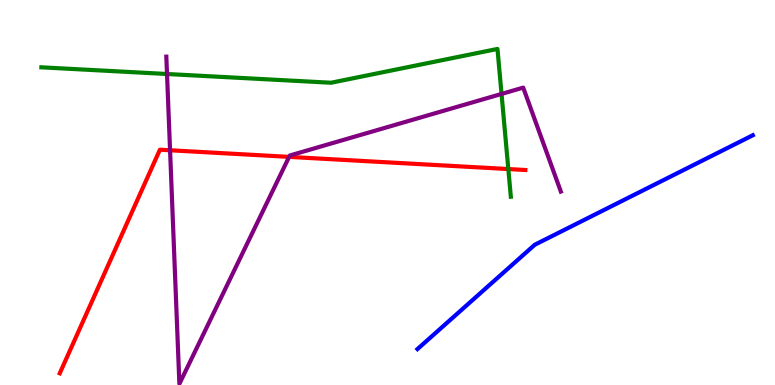[{'lines': ['blue', 'red'], 'intersections': []}, {'lines': ['green', 'red'], 'intersections': [{'x': 6.56, 'y': 5.61}]}, {'lines': ['purple', 'red'], 'intersections': [{'x': 2.19, 'y': 6.1}, {'x': 3.73, 'y': 5.93}]}, {'lines': ['blue', 'green'], 'intersections': []}, {'lines': ['blue', 'purple'], 'intersections': []}, {'lines': ['green', 'purple'], 'intersections': [{'x': 2.16, 'y': 8.08}, {'x': 6.47, 'y': 7.56}]}]